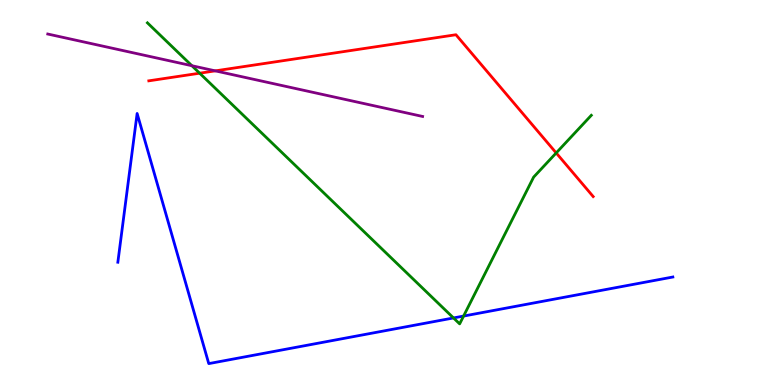[{'lines': ['blue', 'red'], 'intersections': []}, {'lines': ['green', 'red'], 'intersections': [{'x': 2.58, 'y': 8.1}, {'x': 7.18, 'y': 6.03}]}, {'lines': ['purple', 'red'], 'intersections': [{'x': 2.78, 'y': 8.16}]}, {'lines': ['blue', 'green'], 'intersections': [{'x': 5.85, 'y': 1.74}, {'x': 5.98, 'y': 1.79}]}, {'lines': ['blue', 'purple'], 'intersections': []}, {'lines': ['green', 'purple'], 'intersections': [{'x': 2.48, 'y': 8.29}]}]